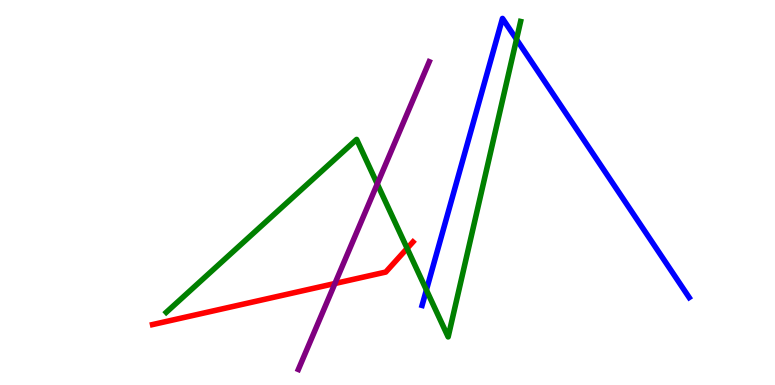[{'lines': ['blue', 'red'], 'intersections': []}, {'lines': ['green', 'red'], 'intersections': [{'x': 5.25, 'y': 3.55}]}, {'lines': ['purple', 'red'], 'intersections': [{'x': 4.32, 'y': 2.64}]}, {'lines': ['blue', 'green'], 'intersections': [{'x': 5.5, 'y': 2.47}, {'x': 6.66, 'y': 8.98}]}, {'lines': ['blue', 'purple'], 'intersections': []}, {'lines': ['green', 'purple'], 'intersections': [{'x': 4.87, 'y': 5.22}]}]